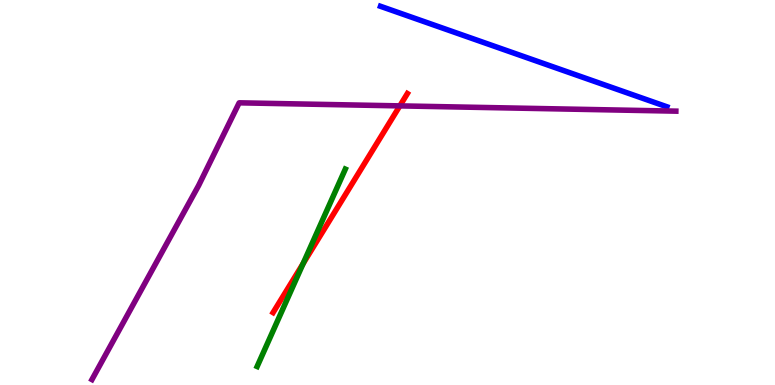[{'lines': ['blue', 'red'], 'intersections': []}, {'lines': ['green', 'red'], 'intersections': [{'x': 3.91, 'y': 3.15}]}, {'lines': ['purple', 'red'], 'intersections': [{'x': 5.16, 'y': 7.25}]}, {'lines': ['blue', 'green'], 'intersections': []}, {'lines': ['blue', 'purple'], 'intersections': []}, {'lines': ['green', 'purple'], 'intersections': []}]